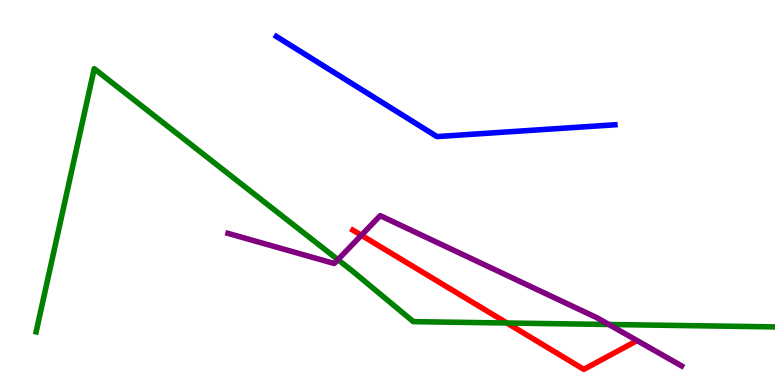[{'lines': ['blue', 'red'], 'intersections': []}, {'lines': ['green', 'red'], 'intersections': [{'x': 6.54, 'y': 1.61}]}, {'lines': ['purple', 'red'], 'intersections': [{'x': 4.66, 'y': 3.89}]}, {'lines': ['blue', 'green'], 'intersections': []}, {'lines': ['blue', 'purple'], 'intersections': []}, {'lines': ['green', 'purple'], 'intersections': [{'x': 4.36, 'y': 3.26}, {'x': 7.86, 'y': 1.57}]}]